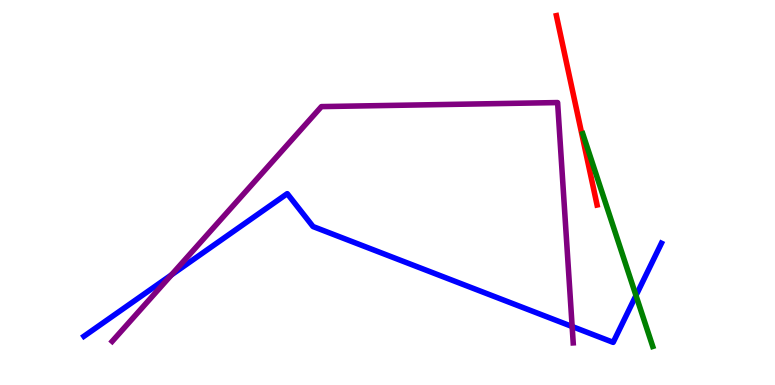[{'lines': ['blue', 'red'], 'intersections': []}, {'lines': ['green', 'red'], 'intersections': []}, {'lines': ['purple', 'red'], 'intersections': []}, {'lines': ['blue', 'green'], 'intersections': [{'x': 8.21, 'y': 2.32}]}, {'lines': ['blue', 'purple'], 'intersections': [{'x': 2.21, 'y': 2.86}, {'x': 7.38, 'y': 1.52}]}, {'lines': ['green', 'purple'], 'intersections': []}]